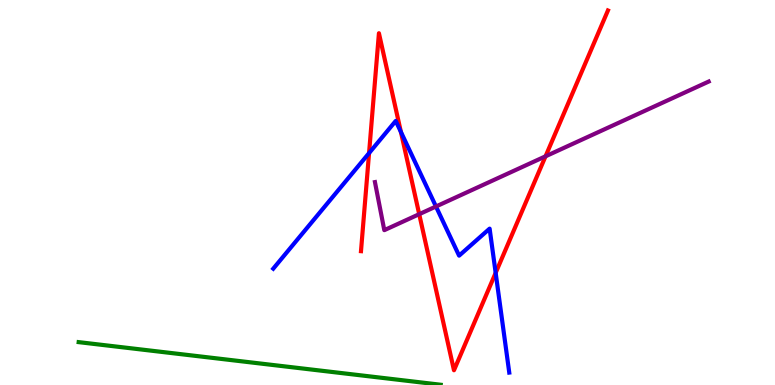[{'lines': ['blue', 'red'], 'intersections': [{'x': 4.76, 'y': 6.02}, {'x': 5.17, 'y': 6.57}, {'x': 6.4, 'y': 2.91}]}, {'lines': ['green', 'red'], 'intersections': []}, {'lines': ['purple', 'red'], 'intersections': [{'x': 5.41, 'y': 4.44}, {'x': 7.04, 'y': 5.94}]}, {'lines': ['blue', 'green'], 'intersections': []}, {'lines': ['blue', 'purple'], 'intersections': [{'x': 5.63, 'y': 4.64}]}, {'lines': ['green', 'purple'], 'intersections': []}]